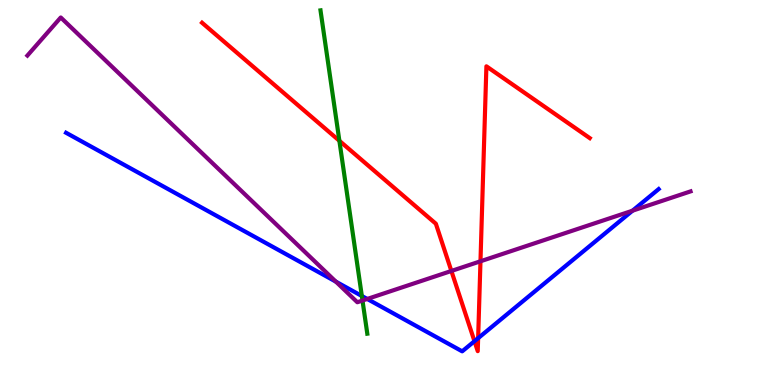[{'lines': ['blue', 'red'], 'intersections': [{'x': 6.12, 'y': 1.14}, {'x': 6.17, 'y': 1.22}]}, {'lines': ['green', 'red'], 'intersections': [{'x': 4.38, 'y': 6.34}]}, {'lines': ['purple', 'red'], 'intersections': [{'x': 5.82, 'y': 2.96}, {'x': 6.2, 'y': 3.21}]}, {'lines': ['blue', 'green'], 'intersections': [{'x': 4.67, 'y': 2.31}]}, {'lines': ['blue', 'purple'], 'intersections': [{'x': 4.33, 'y': 2.68}, {'x': 4.74, 'y': 2.23}, {'x': 8.16, 'y': 4.53}]}, {'lines': ['green', 'purple'], 'intersections': [{'x': 4.68, 'y': 2.19}]}]